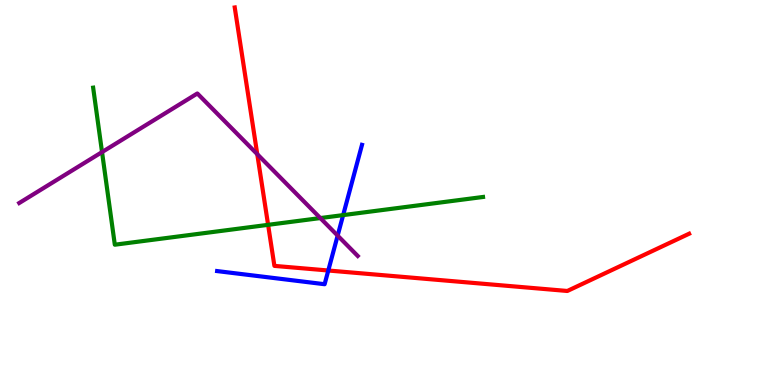[{'lines': ['blue', 'red'], 'intersections': [{'x': 4.24, 'y': 2.97}]}, {'lines': ['green', 'red'], 'intersections': [{'x': 3.46, 'y': 4.16}]}, {'lines': ['purple', 'red'], 'intersections': [{'x': 3.32, 'y': 6.0}]}, {'lines': ['blue', 'green'], 'intersections': [{'x': 4.43, 'y': 4.41}]}, {'lines': ['blue', 'purple'], 'intersections': [{'x': 4.36, 'y': 3.88}]}, {'lines': ['green', 'purple'], 'intersections': [{'x': 1.32, 'y': 6.05}, {'x': 4.13, 'y': 4.34}]}]